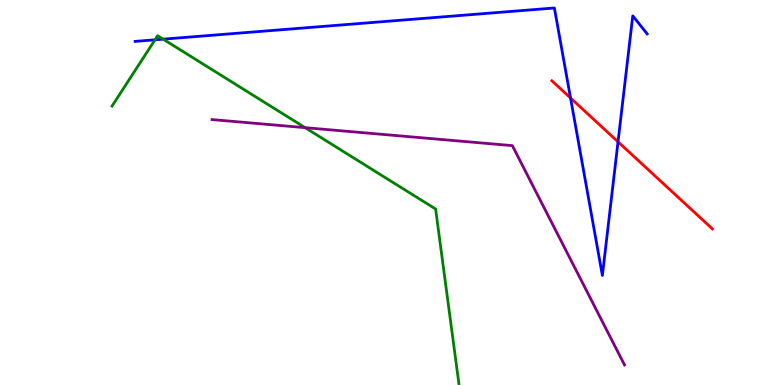[{'lines': ['blue', 'red'], 'intersections': [{'x': 7.36, 'y': 7.45}, {'x': 7.97, 'y': 6.32}]}, {'lines': ['green', 'red'], 'intersections': []}, {'lines': ['purple', 'red'], 'intersections': []}, {'lines': ['blue', 'green'], 'intersections': [{'x': 2.0, 'y': 8.97}, {'x': 2.11, 'y': 8.98}]}, {'lines': ['blue', 'purple'], 'intersections': []}, {'lines': ['green', 'purple'], 'intersections': [{'x': 3.94, 'y': 6.68}]}]